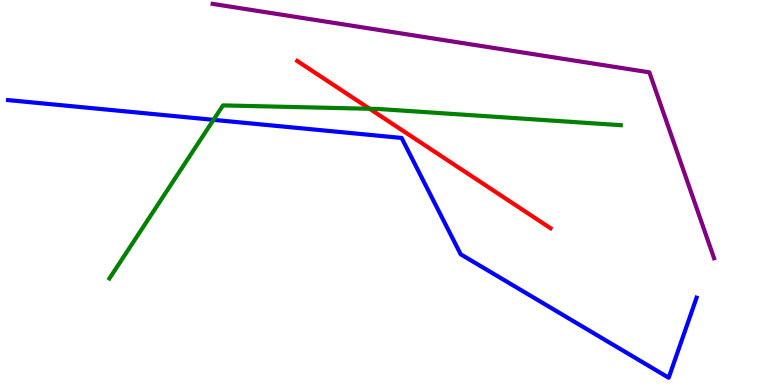[{'lines': ['blue', 'red'], 'intersections': []}, {'lines': ['green', 'red'], 'intersections': [{'x': 4.77, 'y': 7.17}]}, {'lines': ['purple', 'red'], 'intersections': []}, {'lines': ['blue', 'green'], 'intersections': [{'x': 2.75, 'y': 6.89}]}, {'lines': ['blue', 'purple'], 'intersections': []}, {'lines': ['green', 'purple'], 'intersections': []}]